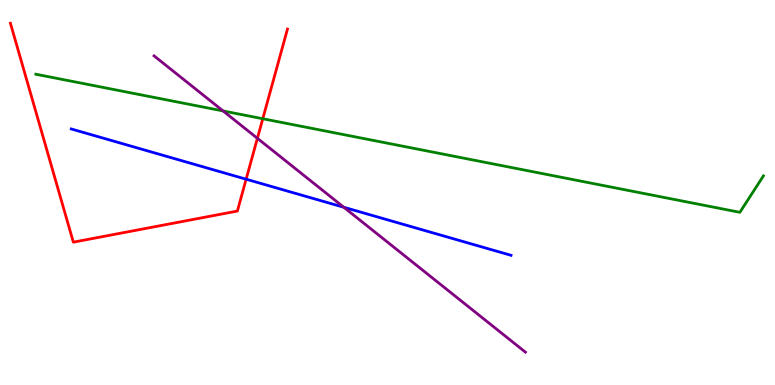[{'lines': ['blue', 'red'], 'intersections': [{'x': 3.18, 'y': 5.35}]}, {'lines': ['green', 'red'], 'intersections': [{'x': 3.39, 'y': 6.92}]}, {'lines': ['purple', 'red'], 'intersections': [{'x': 3.32, 'y': 6.41}]}, {'lines': ['blue', 'green'], 'intersections': []}, {'lines': ['blue', 'purple'], 'intersections': [{'x': 4.44, 'y': 4.62}]}, {'lines': ['green', 'purple'], 'intersections': [{'x': 2.88, 'y': 7.12}]}]